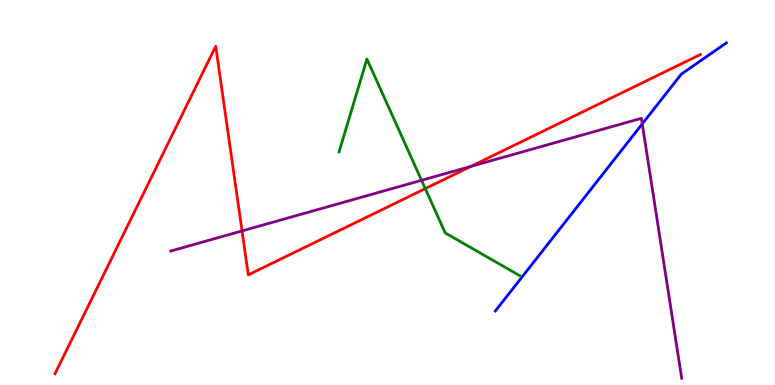[{'lines': ['blue', 'red'], 'intersections': []}, {'lines': ['green', 'red'], 'intersections': [{'x': 5.49, 'y': 5.1}]}, {'lines': ['purple', 'red'], 'intersections': [{'x': 3.12, 'y': 4.0}, {'x': 6.08, 'y': 5.68}]}, {'lines': ['blue', 'green'], 'intersections': []}, {'lines': ['blue', 'purple'], 'intersections': [{'x': 8.29, 'y': 6.78}]}, {'lines': ['green', 'purple'], 'intersections': [{'x': 5.44, 'y': 5.32}]}]